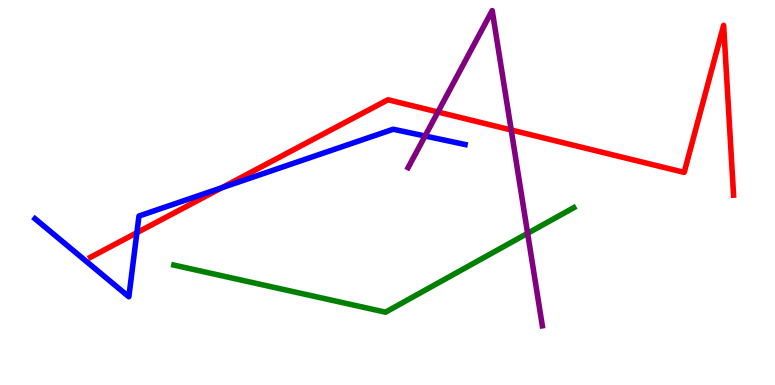[{'lines': ['blue', 'red'], 'intersections': [{'x': 1.77, 'y': 3.96}, {'x': 2.86, 'y': 5.12}]}, {'lines': ['green', 'red'], 'intersections': []}, {'lines': ['purple', 'red'], 'intersections': [{'x': 5.65, 'y': 7.09}, {'x': 6.6, 'y': 6.62}]}, {'lines': ['blue', 'green'], 'intersections': []}, {'lines': ['blue', 'purple'], 'intersections': [{'x': 5.48, 'y': 6.47}]}, {'lines': ['green', 'purple'], 'intersections': [{'x': 6.81, 'y': 3.94}]}]